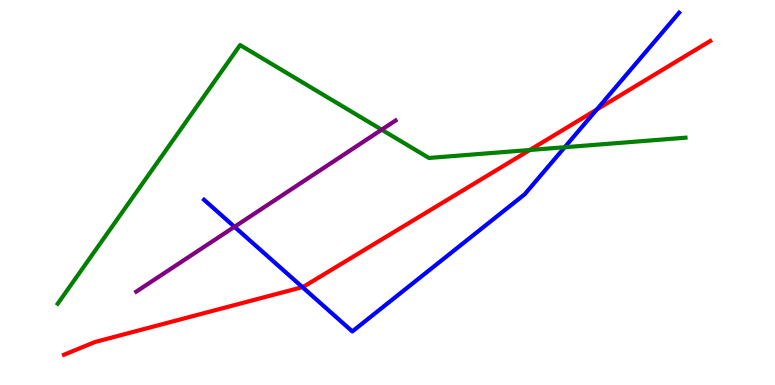[{'lines': ['blue', 'red'], 'intersections': [{'x': 3.9, 'y': 2.54}, {'x': 7.7, 'y': 7.15}]}, {'lines': ['green', 'red'], 'intersections': [{'x': 6.84, 'y': 6.1}]}, {'lines': ['purple', 'red'], 'intersections': []}, {'lines': ['blue', 'green'], 'intersections': [{'x': 7.29, 'y': 6.18}]}, {'lines': ['blue', 'purple'], 'intersections': [{'x': 3.03, 'y': 4.11}]}, {'lines': ['green', 'purple'], 'intersections': [{'x': 4.92, 'y': 6.63}]}]